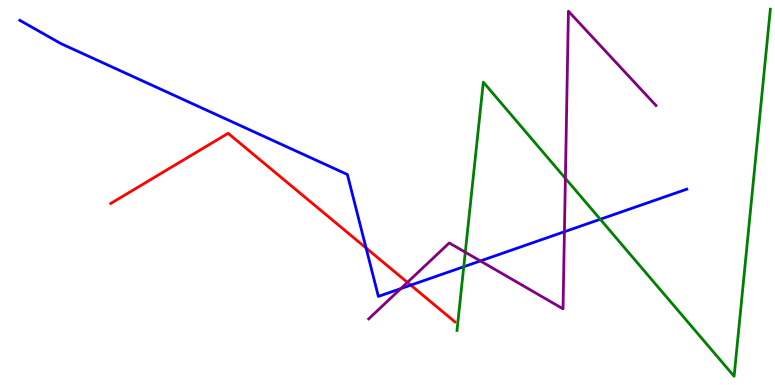[{'lines': ['blue', 'red'], 'intersections': [{'x': 4.72, 'y': 3.56}, {'x': 5.3, 'y': 2.59}]}, {'lines': ['green', 'red'], 'intersections': []}, {'lines': ['purple', 'red'], 'intersections': [{'x': 5.26, 'y': 2.67}]}, {'lines': ['blue', 'green'], 'intersections': [{'x': 5.98, 'y': 3.07}, {'x': 7.75, 'y': 4.3}]}, {'lines': ['blue', 'purple'], 'intersections': [{'x': 5.17, 'y': 2.5}, {'x': 6.2, 'y': 3.22}, {'x': 7.28, 'y': 3.98}]}, {'lines': ['green', 'purple'], 'intersections': [{'x': 6.0, 'y': 3.45}, {'x': 7.3, 'y': 5.37}]}]